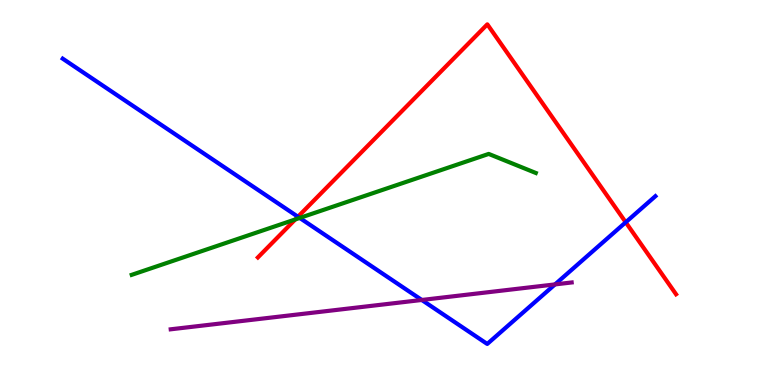[{'lines': ['blue', 'red'], 'intersections': [{'x': 3.84, 'y': 4.37}, {'x': 8.07, 'y': 4.23}]}, {'lines': ['green', 'red'], 'intersections': [{'x': 3.81, 'y': 4.3}]}, {'lines': ['purple', 'red'], 'intersections': []}, {'lines': ['blue', 'green'], 'intersections': [{'x': 3.87, 'y': 4.34}]}, {'lines': ['blue', 'purple'], 'intersections': [{'x': 5.44, 'y': 2.21}, {'x': 7.16, 'y': 2.61}]}, {'lines': ['green', 'purple'], 'intersections': []}]